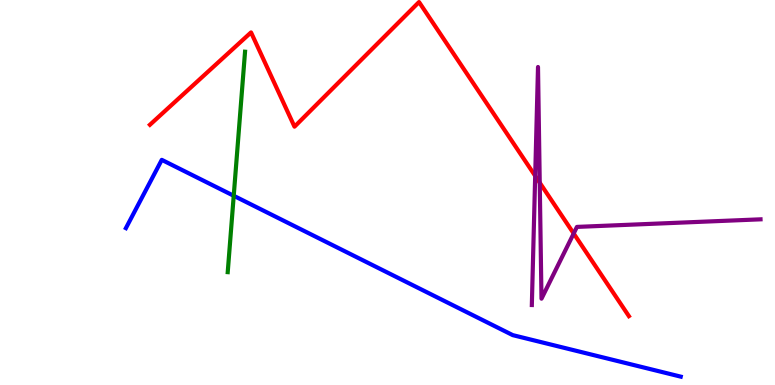[{'lines': ['blue', 'red'], 'intersections': []}, {'lines': ['green', 'red'], 'intersections': []}, {'lines': ['purple', 'red'], 'intersections': [{'x': 6.91, 'y': 5.43}, {'x': 6.96, 'y': 5.25}, {'x': 7.4, 'y': 3.94}]}, {'lines': ['blue', 'green'], 'intersections': [{'x': 3.02, 'y': 4.91}]}, {'lines': ['blue', 'purple'], 'intersections': []}, {'lines': ['green', 'purple'], 'intersections': []}]